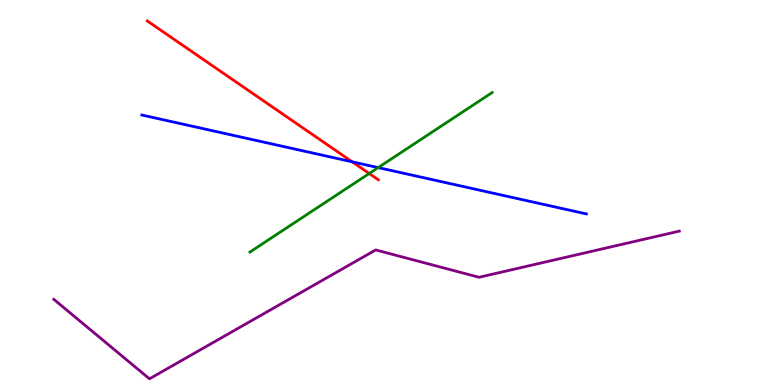[{'lines': ['blue', 'red'], 'intersections': [{'x': 4.54, 'y': 5.8}]}, {'lines': ['green', 'red'], 'intersections': [{'x': 4.76, 'y': 5.49}]}, {'lines': ['purple', 'red'], 'intersections': []}, {'lines': ['blue', 'green'], 'intersections': [{'x': 4.88, 'y': 5.65}]}, {'lines': ['blue', 'purple'], 'intersections': []}, {'lines': ['green', 'purple'], 'intersections': []}]